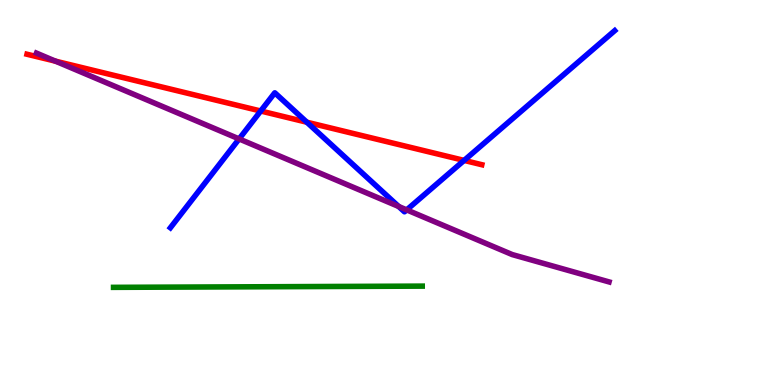[{'lines': ['blue', 'red'], 'intersections': [{'x': 3.36, 'y': 7.12}, {'x': 3.96, 'y': 6.83}, {'x': 5.99, 'y': 5.83}]}, {'lines': ['green', 'red'], 'intersections': []}, {'lines': ['purple', 'red'], 'intersections': [{'x': 0.716, 'y': 8.41}]}, {'lines': ['blue', 'green'], 'intersections': []}, {'lines': ['blue', 'purple'], 'intersections': [{'x': 3.09, 'y': 6.39}, {'x': 5.14, 'y': 4.64}, {'x': 5.25, 'y': 4.55}]}, {'lines': ['green', 'purple'], 'intersections': []}]